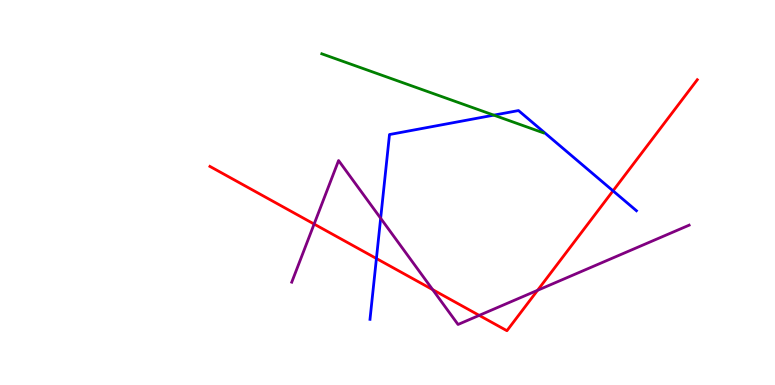[{'lines': ['blue', 'red'], 'intersections': [{'x': 4.86, 'y': 3.29}, {'x': 7.91, 'y': 5.04}]}, {'lines': ['green', 'red'], 'intersections': []}, {'lines': ['purple', 'red'], 'intersections': [{'x': 4.05, 'y': 4.18}, {'x': 5.58, 'y': 2.48}, {'x': 6.18, 'y': 1.81}, {'x': 6.94, 'y': 2.46}]}, {'lines': ['blue', 'green'], 'intersections': [{'x': 6.37, 'y': 7.01}]}, {'lines': ['blue', 'purple'], 'intersections': [{'x': 4.91, 'y': 4.33}]}, {'lines': ['green', 'purple'], 'intersections': []}]